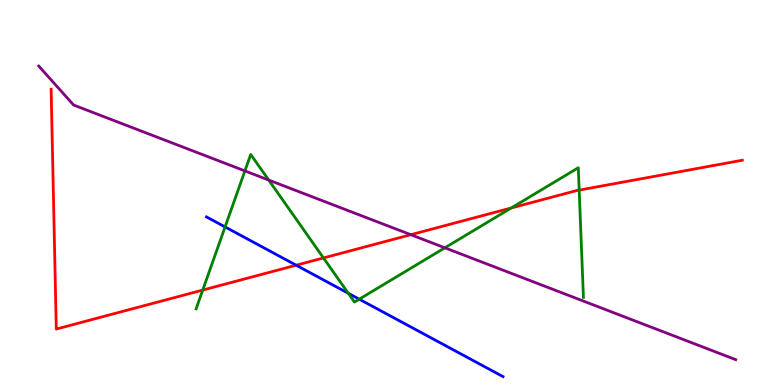[{'lines': ['blue', 'red'], 'intersections': [{'x': 3.82, 'y': 3.11}]}, {'lines': ['green', 'red'], 'intersections': [{'x': 2.62, 'y': 2.47}, {'x': 4.17, 'y': 3.3}, {'x': 6.6, 'y': 4.6}, {'x': 7.47, 'y': 5.06}]}, {'lines': ['purple', 'red'], 'intersections': [{'x': 5.3, 'y': 3.9}]}, {'lines': ['blue', 'green'], 'intersections': [{'x': 2.9, 'y': 4.11}, {'x': 4.49, 'y': 2.38}, {'x': 4.64, 'y': 2.23}]}, {'lines': ['blue', 'purple'], 'intersections': []}, {'lines': ['green', 'purple'], 'intersections': [{'x': 3.16, 'y': 5.56}, {'x': 3.47, 'y': 5.32}, {'x': 5.74, 'y': 3.56}]}]